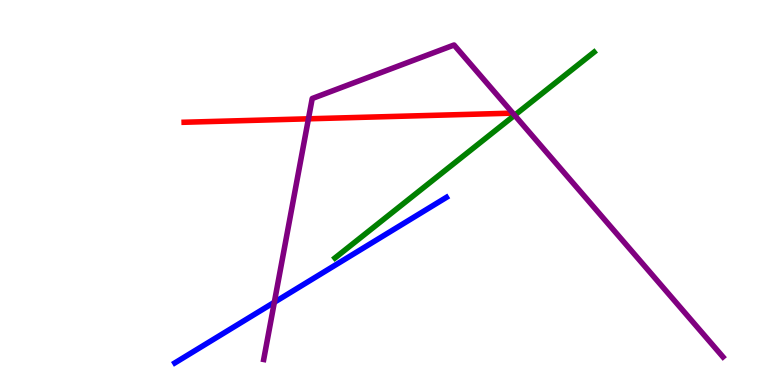[{'lines': ['blue', 'red'], 'intersections': []}, {'lines': ['green', 'red'], 'intersections': []}, {'lines': ['purple', 'red'], 'intersections': [{'x': 3.98, 'y': 6.91}]}, {'lines': ['blue', 'green'], 'intersections': []}, {'lines': ['blue', 'purple'], 'intersections': [{'x': 3.54, 'y': 2.15}]}, {'lines': ['green', 'purple'], 'intersections': [{'x': 6.64, 'y': 7.01}]}]